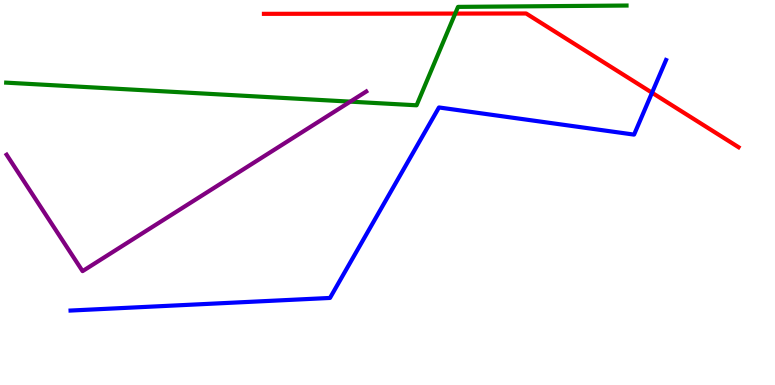[{'lines': ['blue', 'red'], 'intersections': [{'x': 8.41, 'y': 7.59}]}, {'lines': ['green', 'red'], 'intersections': [{'x': 5.87, 'y': 9.65}]}, {'lines': ['purple', 'red'], 'intersections': []}, {'lines': ['blue', 'green'], 'intersections': []}, {'lines': ['blue', 'purple'], 'intersections': []}, {'lines': ['green', 'purple'], 'intersections': [{'x': 4.52, 'y': 7.36}]}]